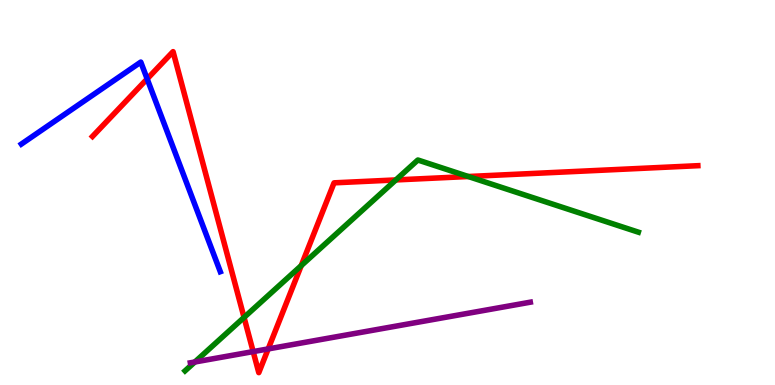[{'lines': ['blue', 'red'], 'intersections': [{'x': 1.9, 'y': 7.95}]}, {'lines': ['green', 'red'], 'intersections': [{'x': 3.15, 'y': 1.76}, {'x': 3.89, 'y': 3.1}, {'x': 5.11, 'y': 5.33}, {'x': 6.04, 'y': 5.42}]}, {'lines': ['purple', 'red'], 'intersections': [{'x': 3.27, 'y': 0.868}, {'x': 3.46, 'y': 0.937}]}, {'lines': ['blue', 'green'], 'intersections': []}, {'lines': ['blue', 'purple'], 'intersections': []}, {'lines': ['green', 'purple'], 'intersections': [{'x': 2.51, 'y': 0.598}]}]